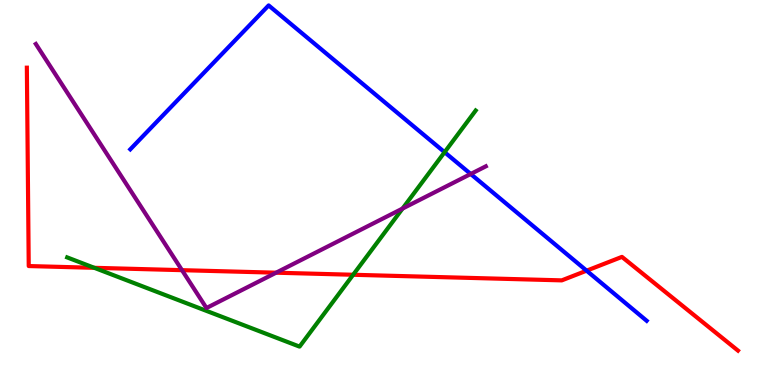[{'lines': ['blue', 'red'], 'intersections': [{'x': 7.57, 'y': 2.97}]}, {'lines': ['green', 'red'], 'intersections': [{'x': 1.22, 'y': 3.04}, {'x': 4.56, 'y': 2.86}]}, {'lines': ['purple', 'red'], 'intersections': [{'x': 2.35, 'y': 2.98}, {'x': 3.56, 'y': 2.92}]}, {'lines': ['blue', 'green'], 'intersections': [{'x': 5.74, 'y': 6.05}]}, {'lines': ['blue', 'purple'], 'intersections': [{'x': 6.07, 'y': 5.48}]}, {'lines': ['green', 'purple'], 'intersections': [{'x': 5.19, 'y': 4.58}]}]